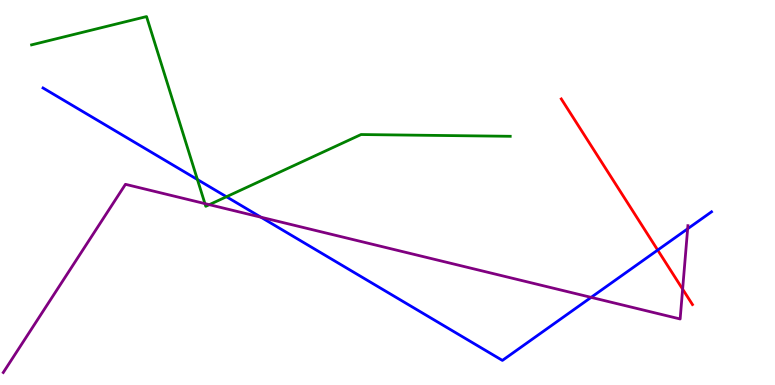[{'lines': ['blue', 'red'], 'intersections': [{'x': 8.49, 'y': 3.5}]}, {'lines': ['green', 'red'], 'intersections': []}, {'lines': ['purple', 'red'], 'intersections': [{'x': 8.81, 'y': 2.49}]}, {'lines': ['blue', 'green'], 'intersections': [{'x': 2.55, 'y': 5.34}, {'x': 2.92, 'y': 4.89}]}, {'lines': ['blue', 'purple'], 'intersections': [{'x': 3.37, 'y': 4.36}, {'x': 7.63, 'y': 2.28}, {'x': 8.87, 'y': 4.06}]}, {'lines': ['green', 'purple'], 'intersections': [{'x': 2.64, 'y': 4.71}, {'x': 2.7, 'y': 4.68}]}]